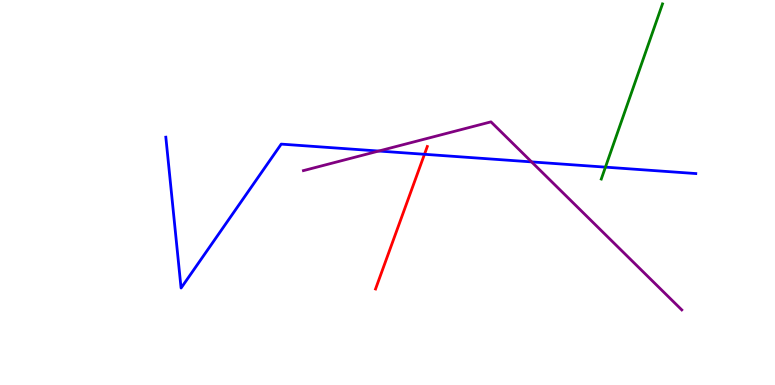[{'lines': ['blue', 'red'], 'intersections': [{'x': 5.48, 'y': 5.99}]}, {'lines': ['green', 'red'], 'intersections': []}, {'lines': ['purple', 'red'], 'intersections': []}, {'lines': ['blue', 'green'], 'intersections': [{'x': 7.81, 'y': 5.66}]}, {'lines': ['blue', 'purple'], 'intersections': [{'x': 4.89, 'y': 6.08}, {'x': 6.86, 'y': 5.79}]}, {'lines': ['green', 'purple'], 'intersections': []}]